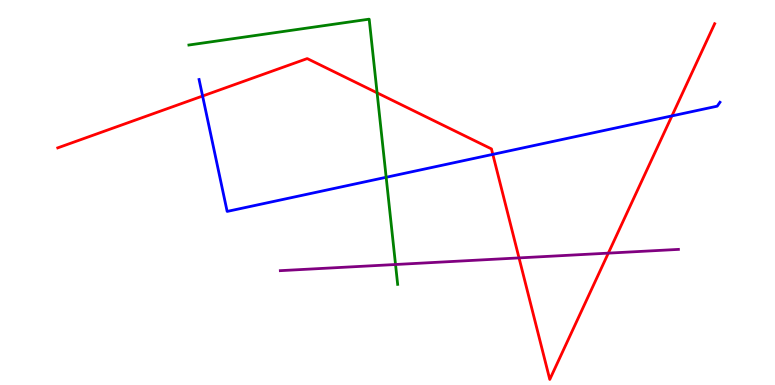[{'lines': ['blue', 'red'], 'intersections': [{'x': 2.61, 'y': 7.51}, {'x': 6.36, 'y': 5.99}, {'x': 8.67, 'y': 6.99}]}, {'lines': ['green', 'red'], 'intersections': [{'x': 4.87, 'y': 7.59}]}, {'lines': ['purple', 'red'], 'intersections': [{'x': 6.7, 'y': 3.3}, {'x': 7.85, 'y': 3.43}]}, {'lines': ['blue', 'green'], 'intersections': [{'x': 4.98, 'y': 5.4}]}, {'lines': ['blue', 'purple'], 'intersections': []}, {'lines': ['green', 'purple'], 'intersections': [{'x': 5.1, 'y': 3.13}]}]